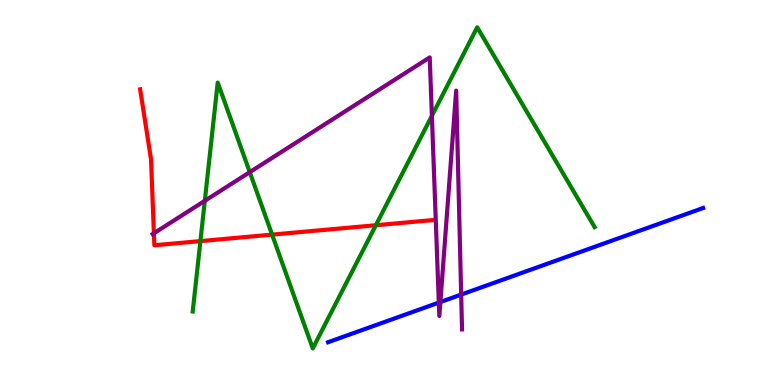[{'lines': ['blue', 'red'], 'intersections': []}, {'lines': ['green', 'red'], 'intersections': [{'x': 2.59, 'y': 3.74}, {'x': 3.51, 'y': 3.91}, {'x': 4.85, 'y': 4.15}]}, {'lines': ['purple', 'red'], 'intersections': [{'x': 1.99, 'y': 3.94}]}, {'lines': ['blue', 'green'], 'intersections': []}, {'lines': ['blue', 'purple'], 'intersections': [{'x': 5.66, 'y': 2.14}, {'x': 5.68, 'y': 2.15}, {'x': 5.95, 'y': 2.35}]}, {'lines': ['green', 'purple'], 'intersections': [{'x': 2.64, 'y': 4.78}, {'x': 3.22, 'y': 5.53}, {'x': 5.57, 'y': 6.99}]}]